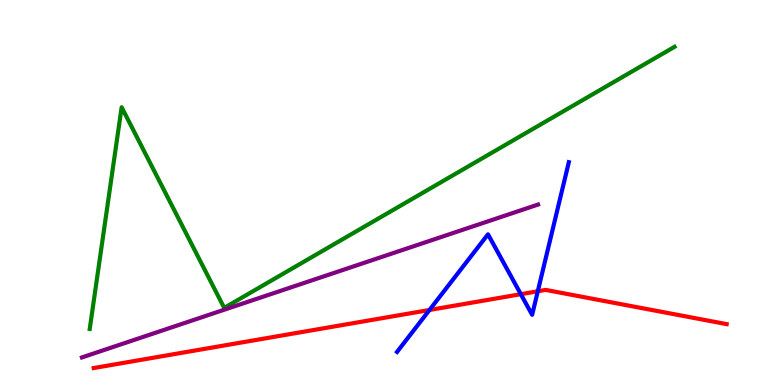[{'lines': ['blue', 'red'], 'intersections': [{'x': 5.54, 'y': 1.95}, {'x': 6.72, 'y': 2.36}, {'x': 6.94, 'y': 2.43}]}, {'lines': ['green', 'red'], 'intersections': []}, {'lines': ['purple', 'red'], 'intersections': []}, {'lines': ['blue', 'green'], 'intersections': []}, {'lines': ['blue', 'purple'], 'intersections': []}, {'lines': ['green', 'purple'], 'intersections': []}]